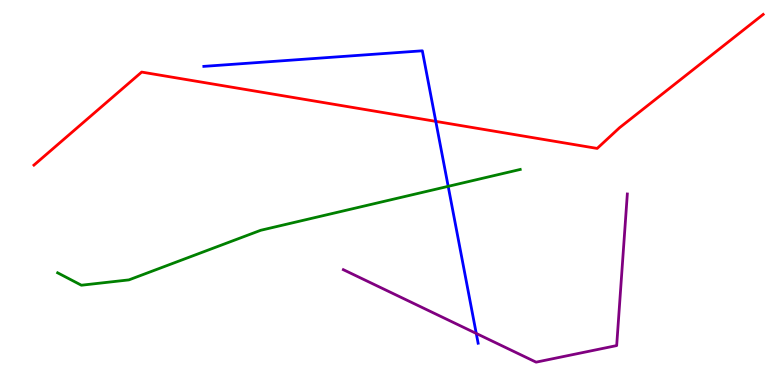[{'lines': ['blue', 'red'], 'intersections': [{'x': 5.62, 'y': 6.85}]}, {'lines': ['green', 'red'], 'intersections': []}, {'lines': ['purple', 'red'], 'intersections': []}, {'lines': ['blue', 'green'], 'intersections': [{'x': 5.78, 'y': 5.16}]}, {'lines': ['blue', 'purple'], 'intersections': [{'x': 6.15, 'y': 1.34}]}, {'lines': ['green', 'purple'], 'intersections': []}]